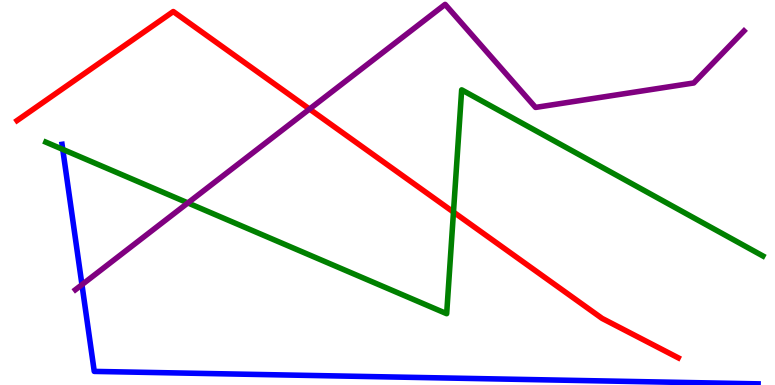[{'lines': ['blue', 'red'], 'intersections': []}, {'lines': ['green', 'red'], 'intersections': [{'x': 5.85, 'y': 4.49}]}, {'lines': ['purple', 'red'], 'intersections': [{'x': 3.99, 'y': 7.17}]}, {'lines': ['blue', 'green'], 'intersections': [{'x': 0.81, 'y': 6.12}]}, {'lines': ['blue', 'purple'], 'intersections': [{'x': 1.06, 'y': 2.61}]}, {'lines': ['green', 'purple'], 'intersections': [{'x': 2.42, 'y': 4.73}]}]